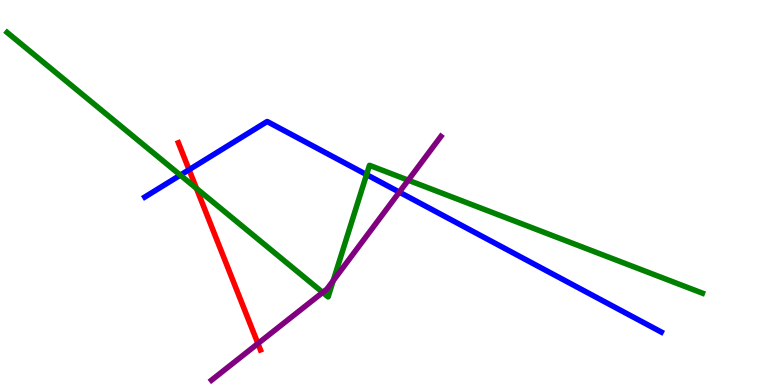[{'lines': ['blue', 'red'], 'intersections': [{'x': 2.44, 'y': 5.59}]}, {'lines': ['green', 'red'], 'intersections': [{'x': 2.54, 'y': 5.11}]}, {'lines': ['purple', 'red'], 'intersections': [{'x': 3.33, 'y': 1.08}]}, {'lines': ['blue', 'green'], 'intersections': [{'x': 2.33, 'y': 5.45}, {'x': 4.73, 'y': 5.46}]}, {'lines': ['blue', 'purple'], 'intersections': [{'x': 5.15, 'y': 5.01}]}, {'lines': ['green', 'purple'], 'intersections': [{'x': 4.16, 'y': 2.4}, {'x': 4.3, 'y': 2.71}, {'x': 5.27, 'y': 5.32}]}]